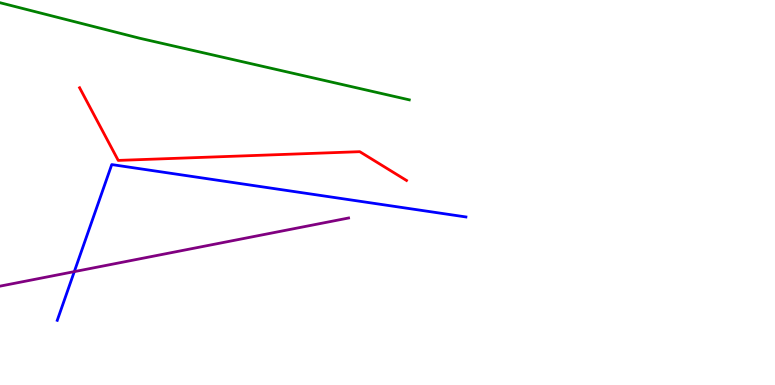[{'lines': ['blue', 'red'], 'intersections': []}, {'lines': ['green', 'red'], 'intersections': []}, {'lines': ['purple', 'red'], 'intersections': []}, {'lines': ['blue', 'green'], 'intersections': []}, {'lines': ['blue', 'purple'], 'intersections': [{'x': 0.959, 'y': 2.94}]}, {'lines': ['green', 'purple'], 'intersections': []}]